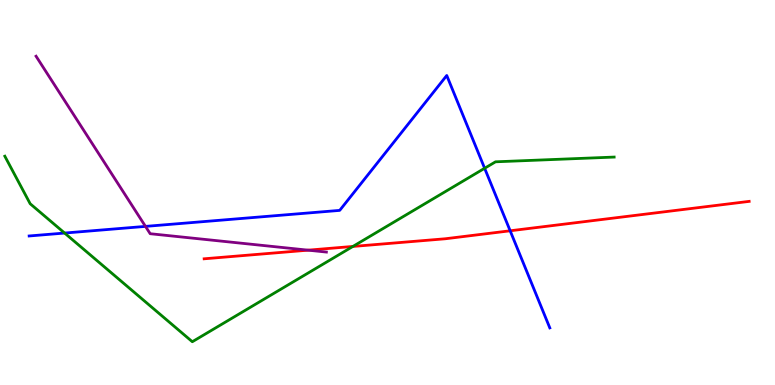[{'lines': ['blue', 'red'], 'intersections': [{'x': 6.58, 'y': 4.01}]}, {'lines': ['green', 'red'], 'intersections': [{'x': 4.55, 'y': 3.6}]}, {'lines': ['purple', 'red'], 'intersections': [{'x': 3.98, 'y': 3.5}]}, {'lines': ['blue', 'green'], 'intersections': [{'x': 0.834, 'y': 3.95}, {'x': 6.25, 'y': 5.63}]}, {'lines': ['blue', 'purple'], 'intersections': [{'x': 1.88, 'y': 4.12}]}, {'lines': ['green', 'purple'], 'intersections': []}]